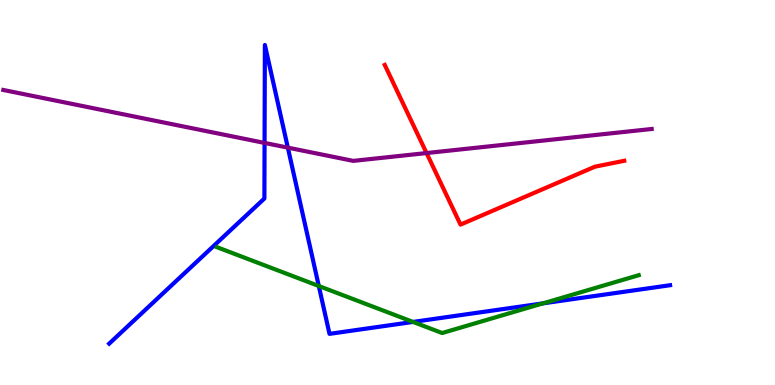[{'lines': ['blue', 'red'], 'intersections': []}, {'lines': ['green', 'red'], 'intersections': []}, {'lines': ['purple', 'red'], 'intersections': [{'x': 5.5, 'y': 6.02}]}, {'lines': ['blue', 'green'], 'intersections': [{'x': 4.11, 'y': 2.57}, {'x': 5.33, 'y': 1.64}, {'x': 7.01, 'y': 2.12}]}, {'lines': ['blue', 'purple'], 'intersections': [{'x': 3.41, 'y': 6.29}, {'x': 3.71, 'y': 6.17}]}, {'lines': ['green', 'purple'], 'intersections': []}]